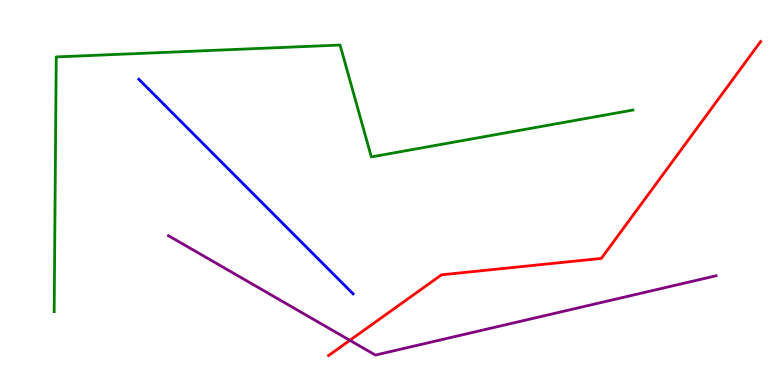[{'lines': ['blue', 'red'], 'intersections': []}, {'lines': ['green', 'red'], 'intersections': []}, {'lines': ['purple', 'red'], 'intersections': [{'x': 4.51, 'y': 1.16}]}, {'lines': ['blue', 'green'], 'intersections': []}, {'lines': ['blue', 'purple'], 'intersections': []}, {'lines': ['green', 'purple'], 'intersections': []}]